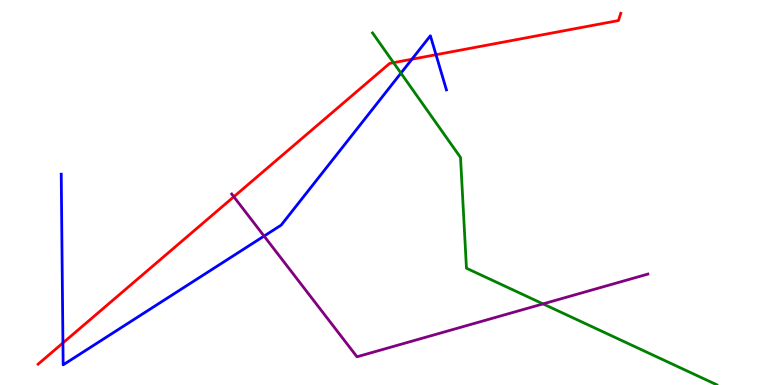[{'lines': ['blue', 'red'], 'intersections': [{'x': 0.812, 'y': 1.09}, {'x': 5.31, 'y': 8.46}, {'x': 5.63, 'y': 8.58}]}, {'lines': ['green', 'red'], 'intersections': [{'x': 5.08, 'y': 8.37}]}, {'lines': ['purple', 'red'], 'intersections': [{'x': 3.02, 'y': 4.89}]}, {'lines': ['blue', 'green'], 'intersections': [{'x': 5.17, 'y': 8.1}]}, {'lines': ['blue', 'purple'], 'intersections': [{'x': 3.41, 'y': 3.87}]}, {'lines': ['green', 'purple'], 'intersections': [{'x': 7.01, 'y': 2.11}]}]